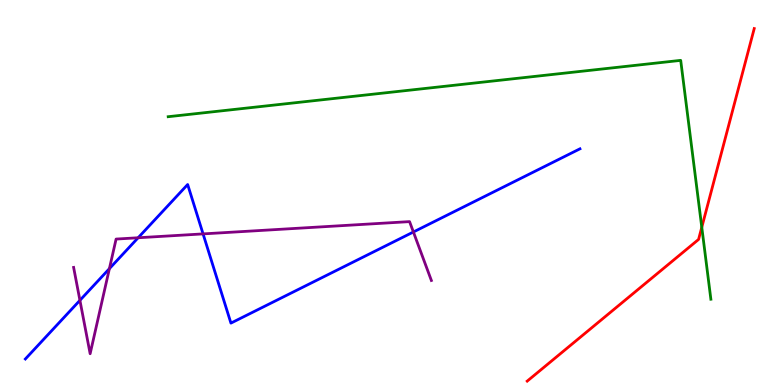[{'lines': ['blue', 'red'], 'intersections': []}, {'lines': ['green', 'red'], 'intersections': [{'x': 9.06, 'y': 4.1}]}, {'lines': ['purple', 'red'], 'intersections': []}, {'lines': ['blue', 'green'], 'intersections': []}, {'lines': ['blue', 'purple'], 'intersections': [{'x': 1.03, 'y': 2.2}, {'x': 1.41, 'y': 3.02}, {'x': 1.78, 'y': 3.82}, {'x': 2.62, 'y': 3.92}, {'x': 5.33, 'y': 3.97}]}, {'lines': ['green', 'purple'], 'intersections': []}]